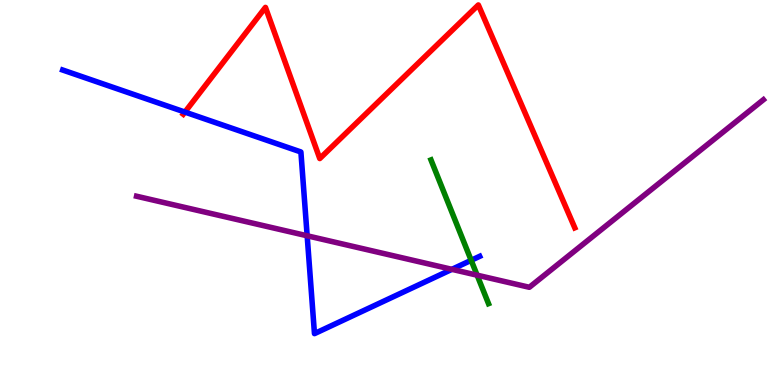[{'lines': ['blue', 'red'], 'intersections': [{'x': 2.39, 'y': 7.09}]}, {'lines': ['green', 'red'], 'intersections': []}, {'lines': ['purple', 'red'], 'intersections': []}, {'lines': ['blue', 'green'], 'intersections': [{'x': 6.08, 'y': 3.24}]}, {'lines': ['blue', 'purple'], 'intersections': [{'x': 3.96, 'y': 3.88}, {'x': 5.83, 'y': 3.0}]}, {'lines': ['green', 'purple'], 'intersections': [{'x': 6.16, 'y': 2.85}]}]